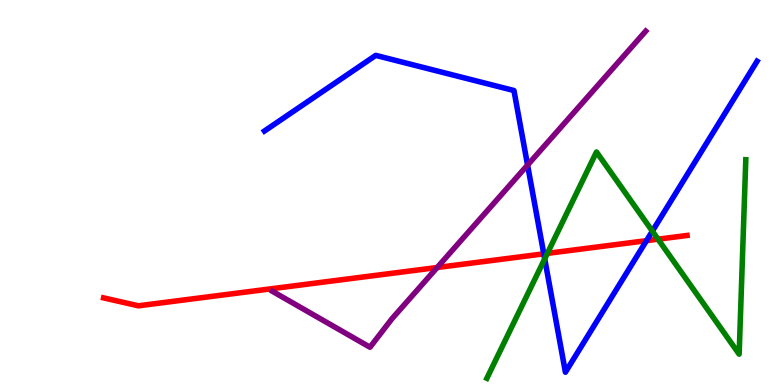[{'lines': ['blue', 'red'], 'intersections': [{'x': 7.02, 'y': 3.41}, {'x': 8.34, 'y': 3.75}]}, {'lines': ['green', 'red'], 'intersections': [{'x': 7.06, 'y': 3.42}, {'x': 8.49, 'y': 3.79}]}, {'lines': ['purple', 'red'], 'intersections': [{'x': 5.64, 'y': 3.05}]}, {'lines': ['blue', 'green'], 'intersections': [{'x': 7.03, 'y': 3.28}, {'x': 8.42, 'y': 4.0}]}, {'lines': ['blue', 'purple'], 'intersections': [{'x': 6.81, 'y': 5.71}]}, {'lines': ['green', 'purple'], 'intersections': []}]